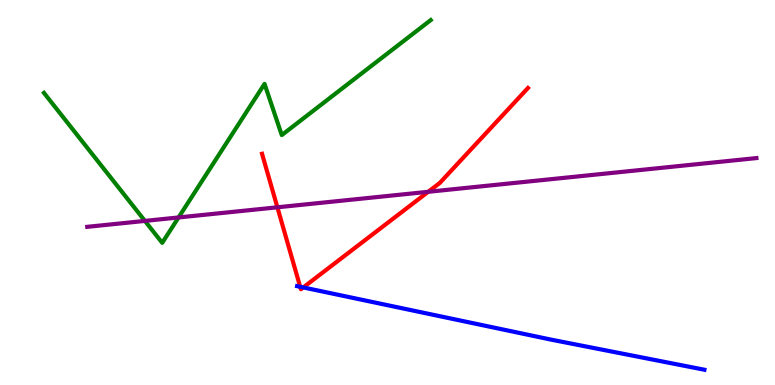[{'lines': ['blue', 'red'], 'intersections': [{'x': 3.87, 'y': 2.55}, {'x': 3.91, 'y': 2.53}]}, {'lines': ['green', 'red'], 'intersections': []}, {'lines': ['purple', 'red'], 'intersections': [{'x': 3.58, 'y': 4.62}, {'x': 5.53, 'y': 5.02}]}, {'lines': ['blue', 'green'], 'intersections': []}, {'lines': ['blue', 'purple'], 'intersections': []}, {'lines': ['green', 'purple'], 'intersections': [{'x': 1.87, 'y': 4.26}, {'x': 2.3, 'y': 4.35}]}]